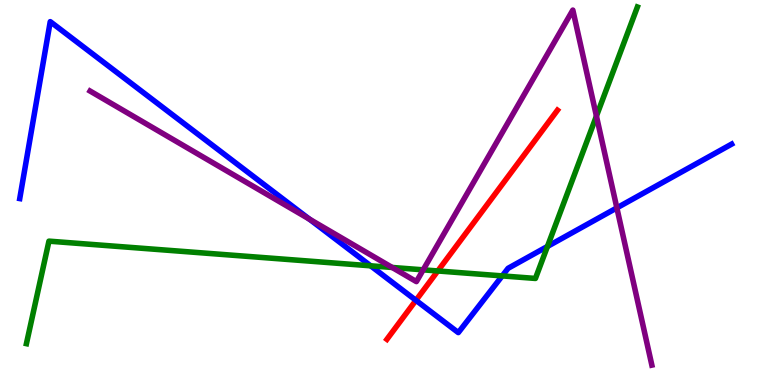[{'lines': ['blue', 'red'], 'intersections': [{'x': 5.37, 'y': 2.2}]}, {'lines': ['green', 'red'], 'intersections': [{'x': 5.65, 'y': 2.96}]}, {'lines': ['purple', 'red'], 'intersections': []}, {'lines': ['blue', 'green'], 'intersections': [{'x': 4.78, 'y': 3.1}, {'x': 6.48, 'y': 2.83}, {'x': 7.06, 'y': 3.6}]}, {'lines': ['blue', 'purple'], 'intersections': [{'x': 3.99, 'y': 4.31}, {'x': 7.96, 'y': 4.6}]}, {'lines': ['green', 'purple'], 'intersections': [{'x': 5.06, 'y': 3.05}, {'x': 5.46, 'y': 2.99}, {'x': 7.7, 'y': 6.99}]}]